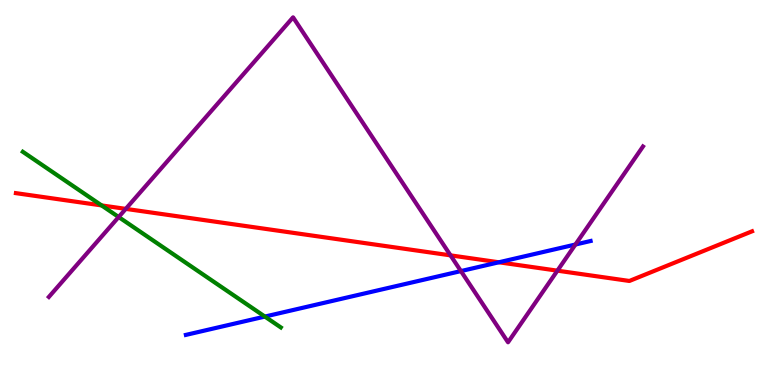[{'lines': ['blue', 'red'], 'intersections': [{'x': 6.44, 'y': 3.19}]}, {'lines': ['green', 'red'], 'intersections': [{'x': 1.31, 'y': 4.66}]}, {'lines': ['purple', 'red'], 'intersections': [{'x': 1.62, 'y': 4.57}, {'x': 5.81, 'y': 3.37}, {'x': 7.19, 'y': 2.97}]}, {'lines': ['blue', 'green'], 'intersections': [{'x': 3.42, 'y': 1.78}]}, {'lines': ['blue', 'purple'], 'intersections': [{'x': 5.95, 'y': 2.96}, {'x': 7.42, 'y': 3.65}]}, {'lines': ['green', 'purple'], 'intersections': [{'x': 1.53, 'y': 4.36}]}]